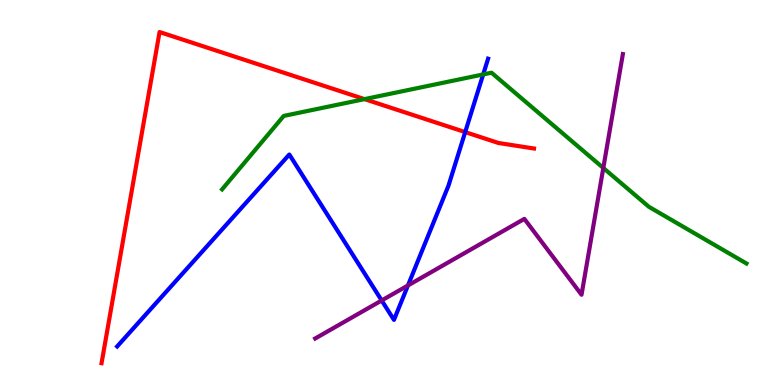[{'lines': ['blue', 'red'], 'intersections': [{'x': 6.0, 'y': 6.57}]}, {'lines': ['green', 'red'], 'intersections': [{'x': 4.7, 'y': 7.43}]}, {'lines': ['purple', 'red'], 'intersections': []}, {'lines': ['blue', 'green'], 'intersections': [{'x': 6.23, 'y': 8.07}]}, {'lines': ['blue', 'purple'], 'intersections': [{'x': 4.92, 'y': 2.2}, {'x': 5.26, 'y': 2.59}]}, {'lines': ['green', 'purple'], 'intersections': [{'x': 7.78, 'y': 5.64}]}]